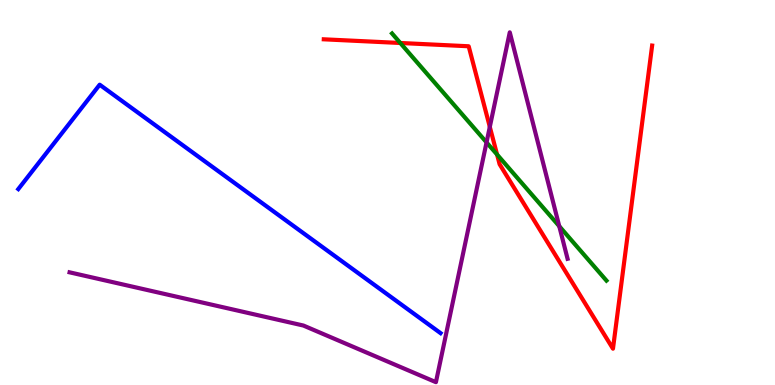[{'lines': ['blue', 'red'], 'intersections': []}, {'lines': ['green', 'red'], 'intersections': [{'x': 5.17, 'y': 8.88}, {'x': 6.41, 'y': 5.99}]}, {'lines': ['purple', 'red'], 'intersections': [{'x': 6.32, 'y': 6.7}]}, {'lines': ['blue', 'green'], 'intersections': []}, {'lines': ['blue', 'purple'], 'intersections': []}, {'lines': ['green', 'purple'], 'intersections': [{'x': 6.28, 'y': 6.3}, {'x': 7.22, 'y': 4.12}]}]